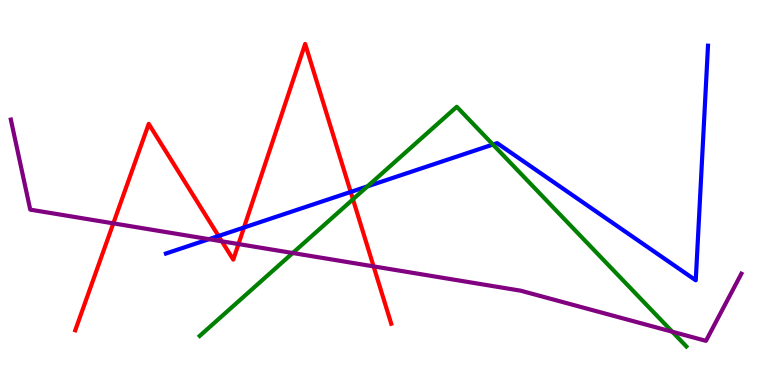[{'lines': ['blue', 'red'], 'intersections': [{'x': 2.82, 'y': 3.87}, {'x': 3.15, 'y': 4.09}, {'x': 4.53, 'y': 5.01}]}, {'lines': ['green', 'red'], 'intersections': [{'x': 4.55, 'y': 4.82}]}, {'lines': ['purple', 'red'], 'intersections': [{'x': 1.46, 'y': 4.2}, {'x': 2.86, 'y': 3.73}, {'x': 3.08, 'y': 3.66}, {'x': 4.82, 'y': 3.08}]}, {'lines': ['blue', 'green'], 'intersections': [{'x': 4.74, 'y': 5.16}, {'x': 6.36, 'y': 6.25}]}, {'lines': ['blue', 'purple'], 'intersections': [{'x': 2.7, 'y': 3.79}]}, {'lines': ['green', 'purple'], 'intersections': [{'x': 3.78, 'y': 3.43}, {'x': 8.67, 'y': 1.38}]}]